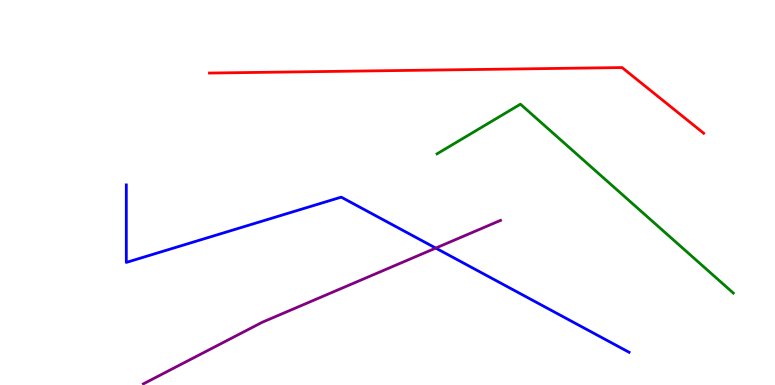[{'lines': ['blue', 'red'], 'intersections': []}, {'lines': ['green', 'red'], 'intersections': []}, {'lines': ['purple', 'red'], 'intersections': []}, {'lines': ['blue', 'green'], 'intersections': []}, {'lines': ['blue', 'purple'], 'intersections': [{'x': 5.62, 'y': 3.56}]}, {'lines': ['green', 'purple'], 'intersections': []}]